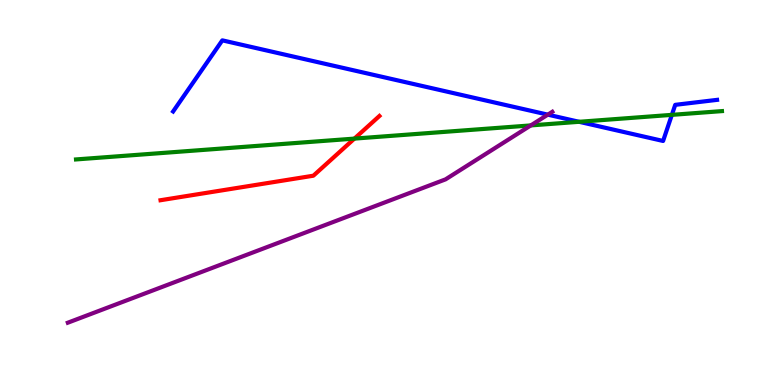[{'lines': ['blue', 'red'], 'intersections': []}, {'lines': ['green', 'red'], 'intersections': [{'x': 4.57, 'y': 6.4}]}, {'lines': ['purple', 'red'], 'intersections': []}, {'lines': ['blue', 'green'], 'intersections': [{'x': 7.47, 'y': 6.84}, {'x': 8.67, 'y': 7.02}]}, {'lines': ['blue', 'purple'], 'intersections': [{'x': 7.07, 'y': 7.02}]}, {'lines': ['green', 'purple'], 'intersections': [{'x': 6.85, 'y': 6.74}]}]